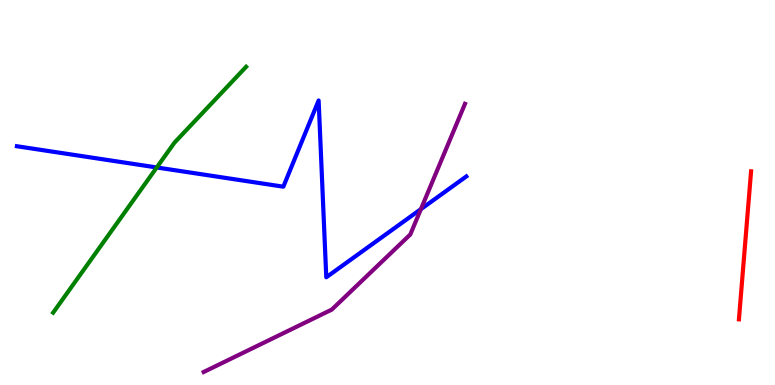[{'lines': ['blue', 'red'], 'intersections': []}, {'lines': ['green', 'red'], 'intersections': []}, {'lines': ['purple', 'red'], 'intersections': []}, {'lines': ['blue', 'green'], 'intersections': [{'x': 2.02, 'y': 5.65}]}, {'lines': ['blue', 'purple'], 'intersections': [{'x': 5.43, 'y': 4.57}]}, {'lines': ['green', 'purple'], 'intersections': []}]